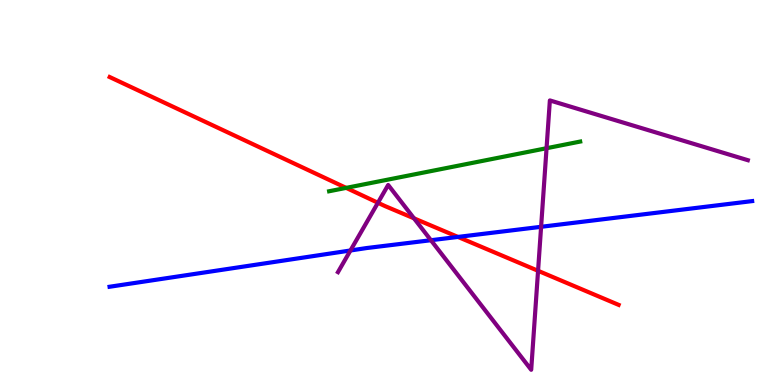[{'lines': ['blue', 'red'], 'intersections': [{'x': 5.91, 'y': 3.85}]}, {'lines': ['green', 'red'], 'intersections': [{'x': 4.47, 'y': 5.12}]}, {'lines': ['purple', 'red'], 'intersections': [{'x': 4.88, 'y': 4.73}, {'x': 5.34, 'y': 4.33}, {'x': 6.94, 'y': 2.97}]}, {'lines': ['blue', 'green'], 'intersections': []}, {'lines': ['blue', 'purple'], 'intersections': [{'x': 4.52, 'y': 3.49}, {'x': 5.56, 'y': 3.76}, {'x': 6.98, 'y': 4.11}]}, {'lines': ['green', 'purple'], 'intersections': [{'x': 7.05, 'y': 6.15}]}]